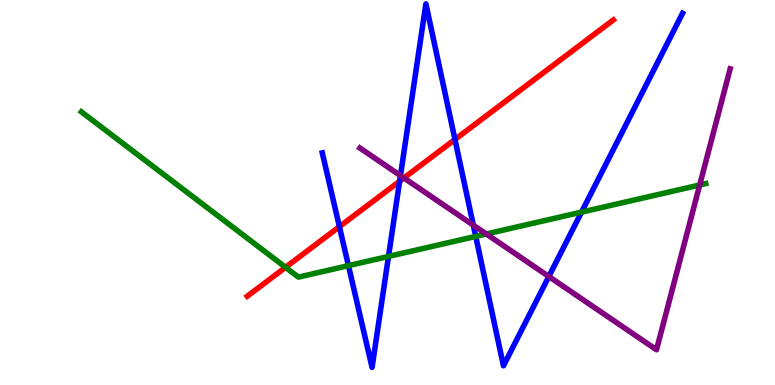[{'lines': ['blue', 'red'], 'intersections': [{'x': 4.38, 'y': 4.11}, {'x': 5.16, 'y': 5.29}, {'x': 5.87, 'y': 6.38}]}, {'lines': ['green', 'red'], 'intersections': [{'x': 3.68, 'y': 3.06}]}, {'lines': ['purple', 'red'], 'intersections': [{'x': 5.21, 'y': 5.38}]}, {'lines': ['blue', 'green'], 'intersections': [{'x': 4.5, 'y': 3.1}, {'x': 5.01, 'y': 3.34}, {'x': 6.14, 'y': 3.86}, {'x': 7.5, 'y': 4.49}]}, {'lines': ['blue', 'purple'], 'intersections': [{'x': 5.17, 'y': 5.44}, {'x': 6.11, 'y': 4.15}, {'x': 7.08, 'y': 2.82}]}, {'lines': ['green', 'purple'], 'intersections': [{'x': 6.27, 'y': 3.92}, {'x': 9.03, 'y': 5.2}]}]